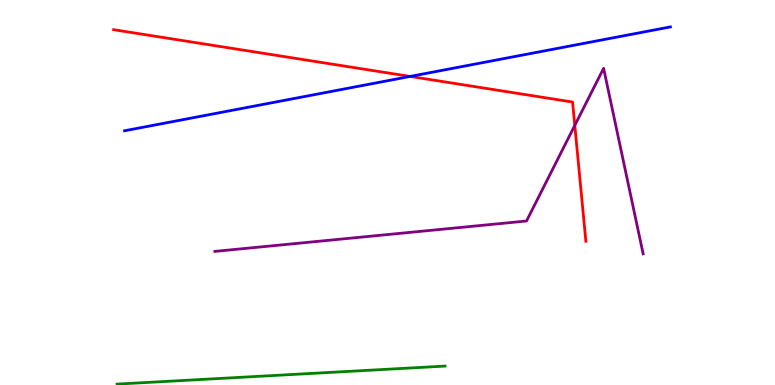[{'lines': ['blue', 'red'], 'intersections': [{'x': 5.29, 'y': 8.01}]}, {'lines': ['green', 'red'], 'intersections': []}, {'lines': ['purple', 'red'], 'intersections': [{'x': 7.42, 'y': 6.74}]}, {'lines': ['blue', 'green'], 'intersections': []}, {'lines': ['blue', 'purple'], 'intersections': []}, {'lines': ['green', 'purple'], 'intersections': []}]